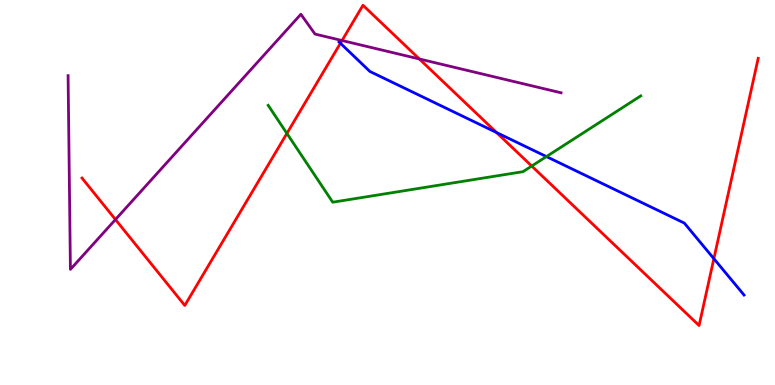[{'lines': ['blue', 'red'], 'intersections': [{'x': 4.39, 'y': 8.88}, {'x': 6.41, 'y': 6.56}, {'x': 9.21, 'y': 3.28}]}, {'lines': ['green', 'red'], 'intersections': [{'x': 3.7, 'y': 6.53}, {'x': 6.86, 'y': 5.69}]}, {'lines': ['purple', 'red'], 'intersections': [{'x': 1.49, 'y': 4.3}, {'x': 4.41, 'y': 8.95}, {'x': 5.41, 'y': 8.47}]}, {'lines': ['blue', 'green'], 'intersections': [{'x': 7.05, 'y': 5.93}]}, {'lines': ['blue', 'purple'], 'intersections': []}, {'lines': ['green', 'purple'], 'intersections': []}]